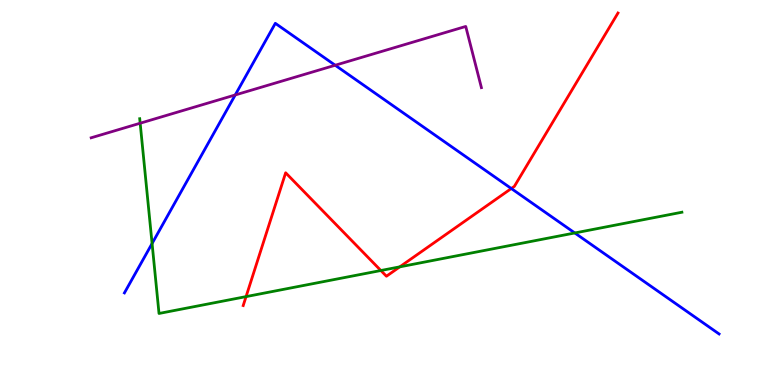[{'lines': ['blue', 'red'], 'intersections': [{'x': 6.6, 'y': 5.1}]}, {'lines': ['green', 'red'], 'intersections': [{'x': 3.18, 'y': 2.3}, {'x': 4.91, 'y': 2.97}, {'x': 5.16, 'y': 3.07}]}, {'lines': ['purple', 'red'], 'intersections': []}, {'lines': ['blue', 'green'], 'intersections': [{'x': 1.96, 'y': 3.68}, {'x': 7.42, 'y': 3.95}]}, {'lines': ['blue', 'purple'], 'intersections': [{'x': 3.04, 'y': 7.53}, {'x': 4.33, 'y': 8.31}]}, {'lines': ['green', 'purple'], 'intersections': [{'x': 1.81, 'y': 6.8}]}]